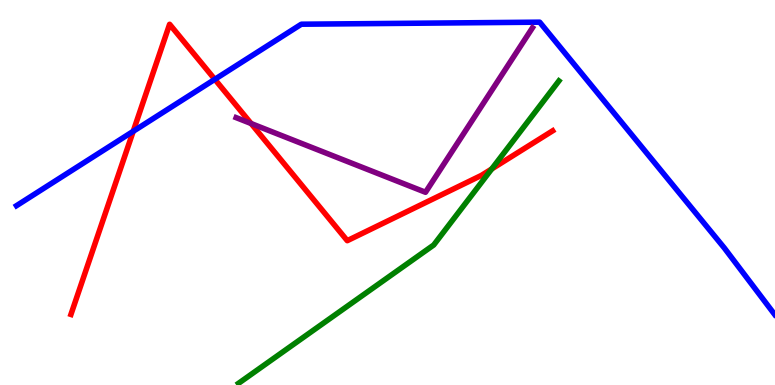[{'lines': ['blue', 'red'], 'intersections': [{'x': 1.72, 'y': 6.59}, {'x': 2.77, 'y': 7.94}]}, {'lines': ['green', 'red'], 'intersections': [{'x': 6.35, 'y': 5.61}]}, {'lines': ['purple', 'red'], 'intersections': [{'x': 3.24, 'y': 6.79}]}, {'lines': ['blue', 'green'], 'intersections': []}, {'lines': ['blue', 'purple'], 'intersections': []}, {'lines': ['green', 'purple'], 'intersections': []}]